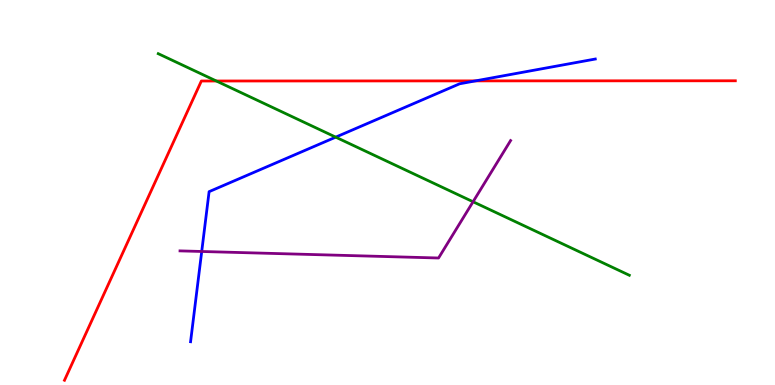[{'lines': ['blue', 'red'], 'intersections': [{'x': 6.14, 'y': 7.9}]}, {'lines': ['green', 'red'], 'intersections': [{'x': 2.79, 'y': 7.9}]}, {'lines': ['purple', 'red'], 'intersections': []}, {'lines': ['blue', 'green'], 'intersections': [{'x': 4.33, 'y': 6.44}]}, {'lines': ['blue', 'purple'], 'intersections': [{'x': 2.6, 'y': 3.47}]}, {'lines': ['green', 'purple'], 'intersections': [{'x': 6.1, 'y': 4.76}]}]